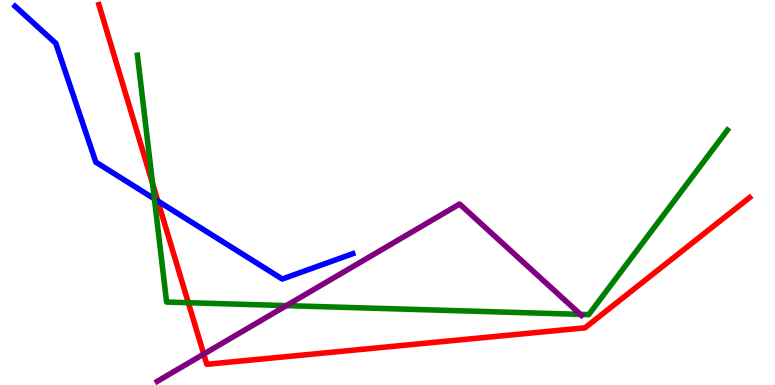[{'lines': ['blue', 'red'], 'intersections': [{'x': 2.04, 'y': 4.78}]}, {'lines': ['green', 'red'], 'intersections': [{'x': 1.97, 'y': 5.23}, {'x': 2.43, 'y': 2.14}]}, {'lines': ['purple', 'red'], 'intersections': [{'x': 2.63, 'y': 0.803}]}, {'lines': ['blue', 'green'], 'intersections': [{'x': 1.99, 'y': 4.84}]}, {'lines': ['blue', 'purple'], 'intersections': []}, {'lines': ['green', 'purple'], 'intersections': [{'x': 3.7, 'y': 2.06}, {'x': 7.49, 'y': 1.83}]}]